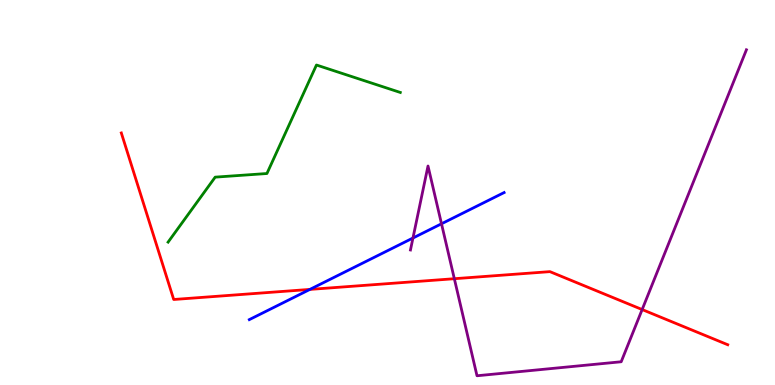[{'lines': ['blue', 'red'], 'intersections': [{'x': 4.0, 'y': 2.48}]}, {'lines': ['green', 'red'], 'intersections': []}, {'lines': ['purple', 'red'], 'intersections': [{'x': 5.86, 'y': 2.76}, {'x': 8.29, 'y': 1.96}]}, {'lines': ['blue', 'green'], 'intersections': []}, {'lines': ['blue', 'purple'], 'intersections': [{'x': 5.33, 'y': 3.82}, {'x': 5.7, 'y': 4.19}]}, {'lines': ['green', 'purple'], 'intersections': []}]